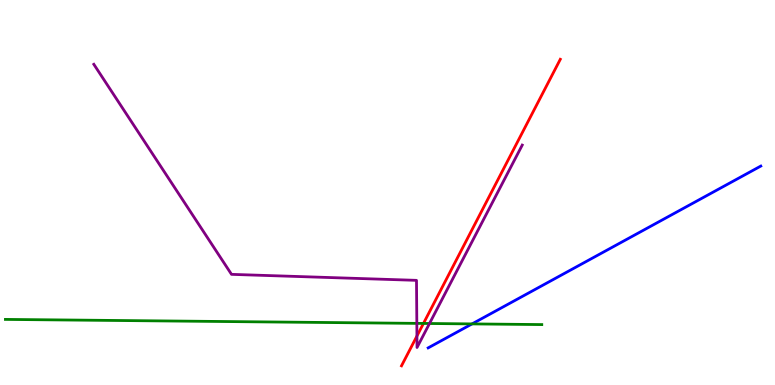[{'lines': ['blue', 'red'], 'intersections': []}, {'lines': ['green', 'red'], 'intersections': [{'x': 5.46, 'y': 1.6}]}, {'lines': ['purple', 'red'], 'intersections': [{'x': 5.38, 'y': 1.27}]}, {'lines': ['blue', 'green'], 'intersections': [{'x': 6.09, 'y': 1.59}]}, {'lines': ['blue', 'purple'], 'intersections': []}, {'lines': ['green', 'purple'], 'intersections': [{'x': 5.38, 'y': 1.6}, {'x': 5.54, 'y': 1.6}]}]